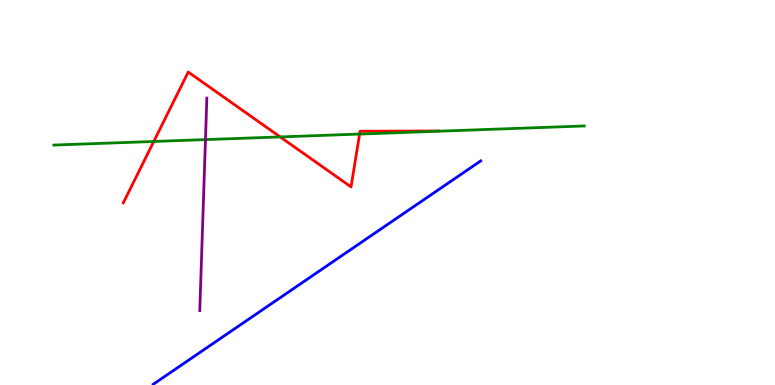[{'lines': ['blue', 'red'], 'intersections': []}, {'lines': ['green', 'red'], 'intersections': [{'x': 1.98, 'y': 6.33}, {'x': 3.62, 'y': 6.44}, {'x': 4.64, 'y': 6.52}]}, {'lines': ['purple', 'red'], 'intersections': []}, {'lines': ['blue', 'green'], 'intersections': []}, {'lines': ['blue', 'purple'], 'intersections': []}, {'lines': ['green', 'purple'], 'intersections': [{'x': 2.65, 'y': 6.37}]}]